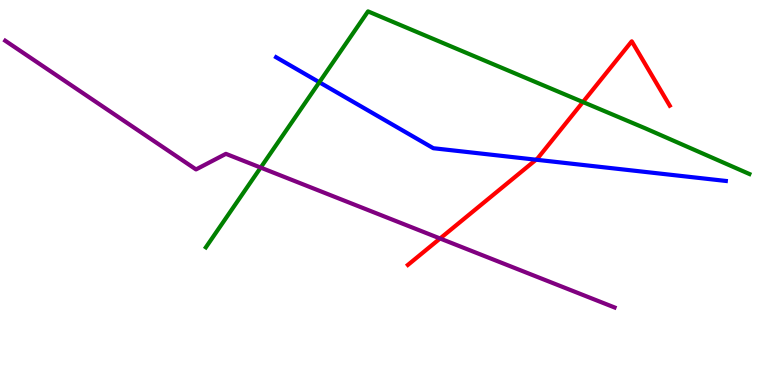[{'lines': ['blue', 'red'], 'intersections': [{'x': 6.92, 'y': 5.85}]}, {'lines': ['green', 'red'], 'intersections': [{'x': 7.52, 'y': 7.35}]}, {'lines': ['purple', 'red'], 'intersections': [{'x': 5.68, 'y': 3.81}]}, {'lines': ['blue', 'green'], 'intersections': [{'x': 4.12, 'y': 7.86}]}, {'lines': ['blue', 'purple'], 'intersections': []}, {'lines': ['green', 'purple'], 'intersections': [{'x': 3.36, 'y': 5.65}]}]